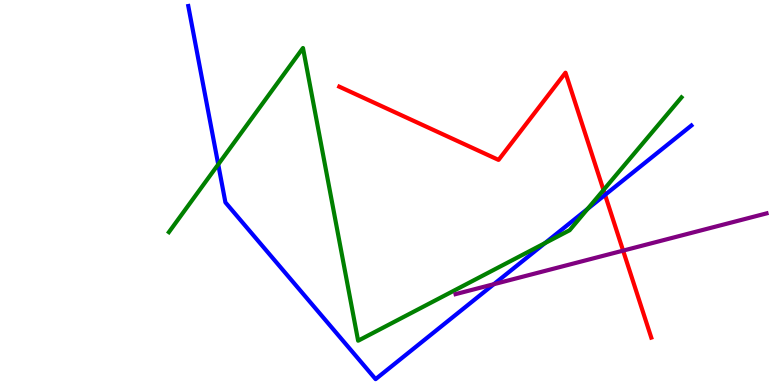[{'lines': ['blue', 'red'], 'intersections': [{'x': 7.81, 'y': 4.94}]}, {'lines': ['green', 'red'], 'intersections': [{'x': 7.79, 'y': 5.06}]}, {'lines': ['purple', 'red'], 'intersections': [{'x': 8.04, 'y': 3.49}]}, {'lines': ['blue', 'green'], 'intersections': [{'x': 2.82, 'y': 5.73}, {'x': 7.03, 'y': 3.69}, {'x': 7.58, 'y': 4.58}]}, {'lines': ['blue', 'purple'], 'intersections': [{'x': 6.37, 'y': 2.62}]}, {'lines': ['green', 'purple'], 'intersections': []}]